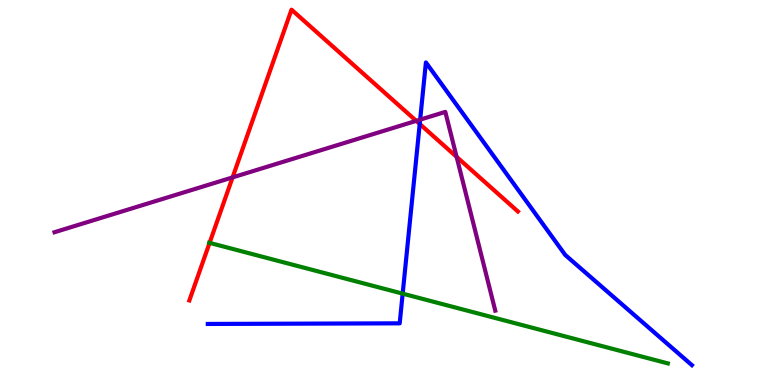[{'lines': ['blue', 'red'], 'intersections': [{'x': 5.42, 'y': 6.78}]}, {'lines': ['green', 'red'], 'intersections': [{'x': 2.7, 'y': 3.69}]}, {'lines': ['purple', 'red'], 'intersections': [{'x': 3.0, 'y': 5.39}, {'x': 5.37, 'y': 6.86}, {'x': 5.89, 'y': 5.93}]}, {'lines': ['blue', 'green'], 'intersections': [{'x': 5.2, 'y': 2.37}]}, {'lines': ['blue', 'purple'], 'intersections': [{'x': 5.42, 'y': 6.89}]}, {'lines': ['green', 'purple'], 'intersections': []}]